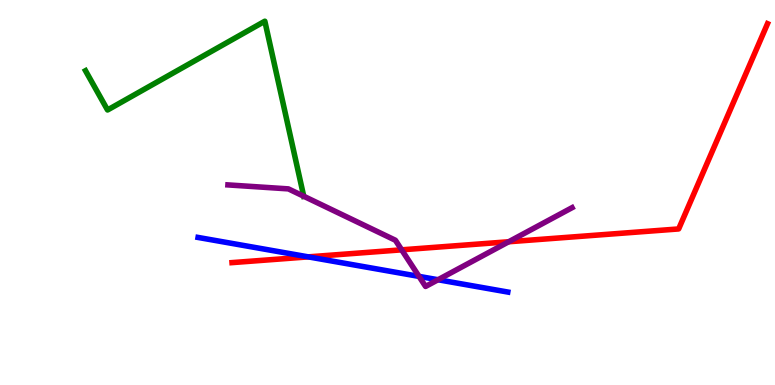[{'lines': ['blue', 'red'], 'intersections': [{'x': 3.98, 'y': 3.33}]}, {'lines': ['green', 'red'], 'intersections': []}, {'lines': ['purple', 'red'], 'intersections': [{'x': 5.18, 'y': 3.51}, {'x': 6.56, 'y': 3.72}]}, {'lines': ['blue', 'green'], 'intersections': []}, {'lines': ['blue', 'purple'], 'intersections': [{'x': 5.41, 'y': 2.82}, {'x': 5.65, 'y': 2.73}]}, {'lines': ['green', 'purple'], 'intersections': [{'x': 3.92, 'y': 4.9}]}]